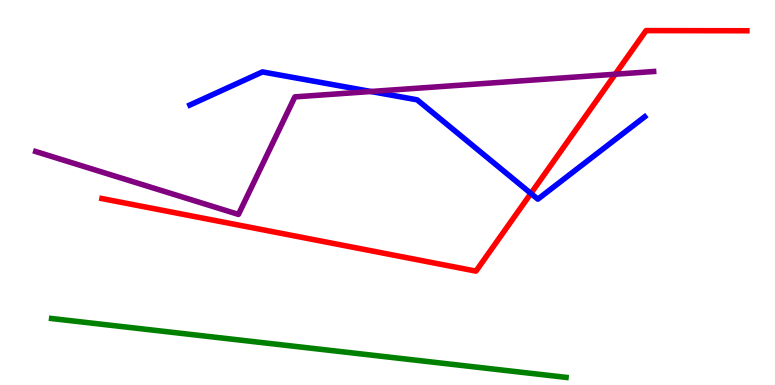[{'lines': ['blue', 'red'], 'intersections': [{'x': 6.85, 'y': 4.98}]}, {'lines': ['green', 'red'], 'intersections': []}, {'lines': ['purple', 'red'], 'intersections': [{'x': 7.94, 'y': 8.07}]}, {'lines': ['blue', 'green'], 'intersections': []}, {'lines': ['blue', 'purple'], 'intersections': [{'x': 4.79, 'y': 7.62}]}, {'lines': ['green', 'purple'], 'intersections': []}]